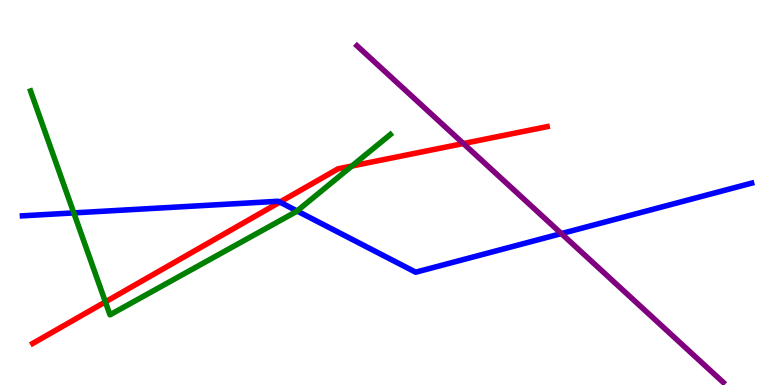[{'lines': ['blue', 'red'], 'intersections': [{'x': 3.61, 'y': 4.75}]}, {'lines': ['green', 'red'], 'intersections': [{'x': 1.36, 'y': 2.16}, {'x': 4.54, 'y': 5.69}]}, {'lines': ['purple', 'red'], 'intersections': [{'x': 5.98, 'y': 6.27}]}, {'lines': ['blue', 'green'], 'intersections': [{'x': 0.952, 'y': 4.47}, {'x': 3.83, 'y': 4.52}]}, {'lines': ['blue', 'purple'], 'intersections': [{'x': 7.24, 'y': 3.93}]}, {'lines': ['green', 'purple'], 'intersections': []}]